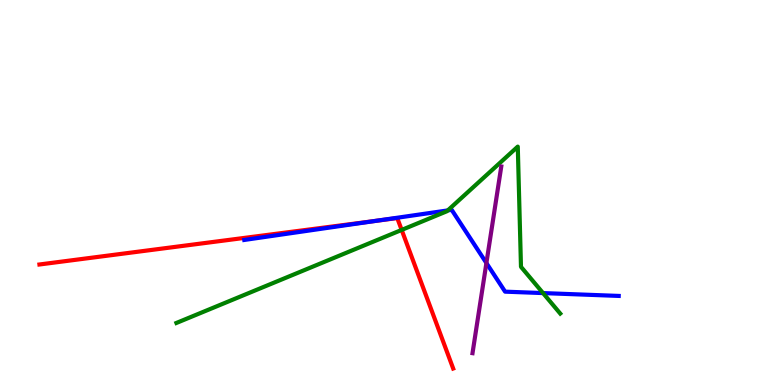[{'lines': ['blue', 'red'], 'intersections': [{'x': 4.85, 'y': 4.26}]}, {'lines': ['green', 'red'], 'intersections': [{'x': 5.18, 'y': 4.03}]}, {'lines': ['purple', 'red'], 'intersections': []}, {'lines': ['blue', 'green'], 'intersections': [{'x': 5.78, 'y': 4.53}, {'x': 7.01, 'y': 2.39}]}, {'lines': ['blue', 'purple'], 'intersections': [{'x': 6.28, 'y': 3.17}]}, {'lines': ['green', 'purple'], 'intersections': []}]